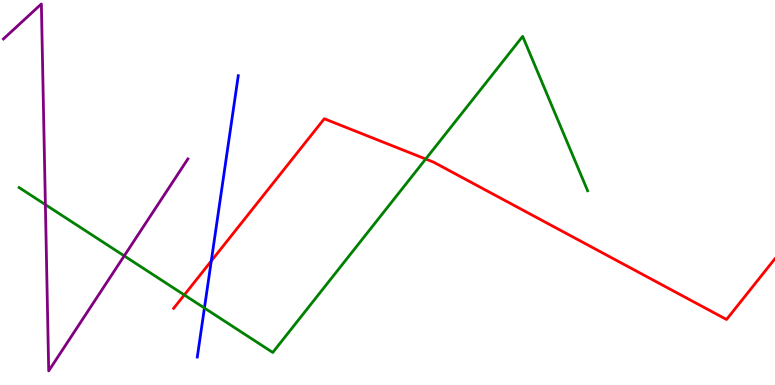[{'lines': ['blue', 'red'], 'intersections': [{'x': 2.73, 'y': 3.22}]}, {'lines': ['green', 'red'], 'intersections': [{'x': 2.38, 'y': 2.34}, {'x': 5.49, 'y': 5.87}]}, {'lines': ['purple', 'red'], 'intersections': []}, {'lines': ['blue', 'green'], 'intersections': [{'x': 2.64, 'y': 2.0}]}, {'lines': ['blue', 'purple'], 'intersections': []}, {'lines': ['green', 'purple'], 'intersections': [{'x': 0.586, 'y': 4.68}, {'x': 1.6, 'y': 3.35}]}]